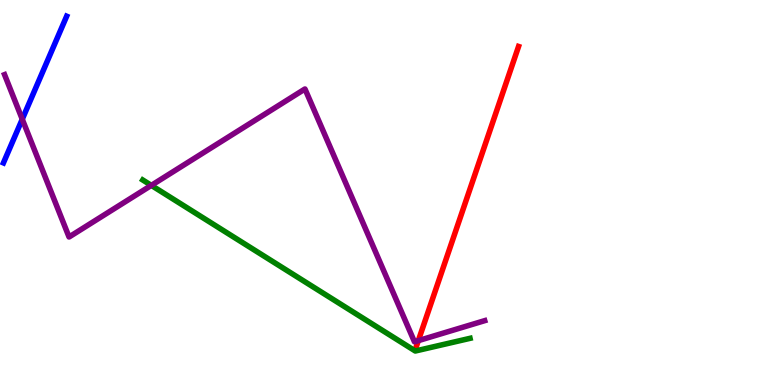[{'lines': ['blue', 'red'], 'intersections': []}, {'lines': ['green', 'red'], 'intersections': []}, {'lines': ['purple', 'red'], 'intersections': [{'x': 5.4, 'y': 1.15}]}, {'lines': ['blue', 'green'], 'intersections': []}, {'lines': ['blue', 'purple'], 'intersections': [{'x': 0.287, 'y': 6.9}]}, {'lines': ['green', 'purple'], 'intersections': [{'x': 1.95, 'y': 5.19}]}]